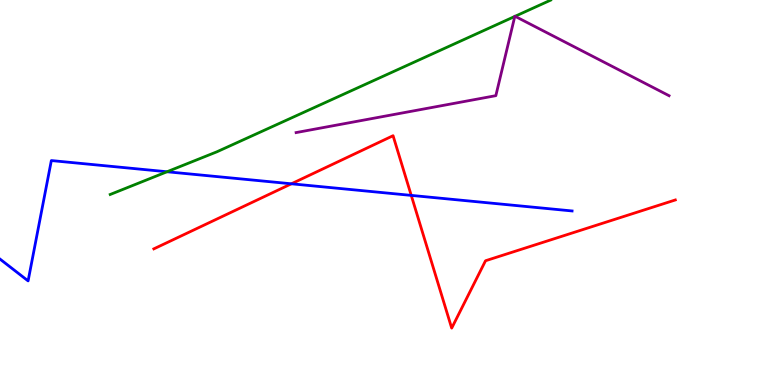[{'lines': ['blue', 'red'], 'intersections': [{'x': 3.76, 'y': 5.23}, {'x': 5.31, 'y': 4.92}]}, {'lines': ['green', 'red'], 'intersections': []}, {'lines': ['purple', 'red'], 'intersections': []}, {'lines': ['blue', 'green'], 'intersections': [{'x': 2.15, 'y': 5.54}]}, {'lines': ['blue', 'purple'], 'intersections': []}, {'lines': ['green', 'purple'], 'intersections': [{'x': 6.64, 'y': 9.57}, {'x': 6.65, 'y': 9.58}]}]